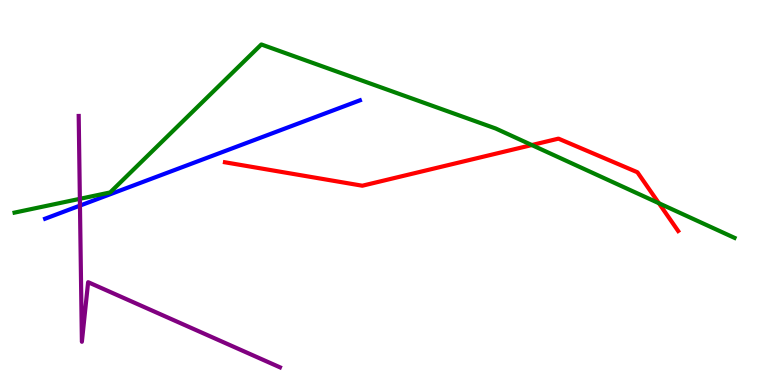[{'lines': ['blue', 'red'], 'intersections': []}, {'lines': ['green', 'red'], 'intersections': [{'x': 6.86, 'y': 6.23}, {'x': 8.5, 'y': 4.72}]}, {'lines': ['purple', 'red'], 'intersections': []}, {'lines': ['blue', 'green'], 'intersections': []}, {'lines': ['blue', 'purple'], 'intersections': [{'x': 1.03, 'y': 4.66}]}, {'lines': ['green', 'purple'], 'intersections': [{'x': 1.03, 'y': 4.84}]}]